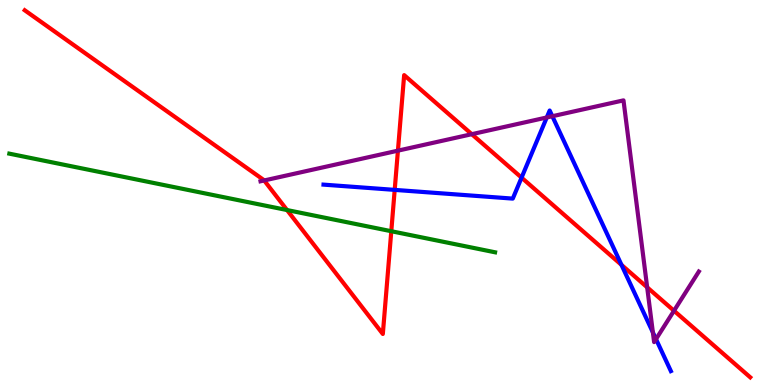[{'lines': ['blue', 'red'], 'intersections': [{'x': 5.09, 'y': 5.07}, {'x': 6.73, 'y': 5.39}, {'x': 8.02, 'y': 3.12}]}, {'lines': ['green', 'red'], 'intersections': [{'x': 3.7, 'y': 4.54}, {'x': 5.05, 'y': 3.99}]}, {'lines': ['purple', 'red'], 'intersections': [{'x': 3.41, 'y': 5.31}, {'x': 5.13, 'y': 6.09}, {'x': 6.09, 'y': 6.51}, {'x': 8.35, 'y': 2.54}, {'x': 8.7, 'y': 1.93}]}, {'lines': ['blue', 'green'], 'intersections': []}, {'lines': ['blue', 'purple'], 'intersections': [{'x': 7.06, 'y': 6.95}, {'x': 7.13, 'y': 6.98}, {'x': 8.42, 'y': 1.37}, {'x': 8.46, 'y': 1.19}]}, {'lines': ['green', 'purple'], 'intersections': []}]